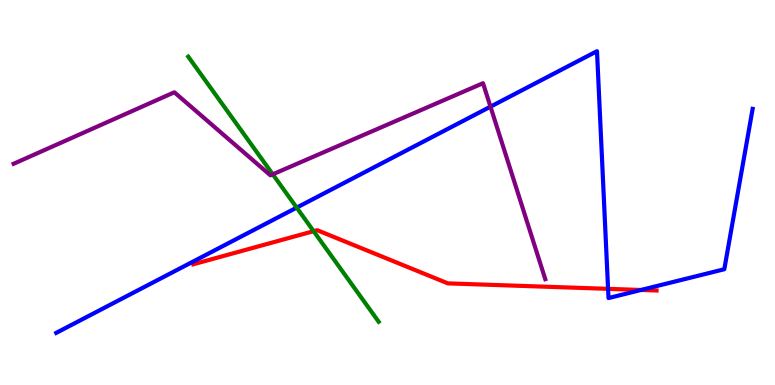[{'lines': ['blue', 'red'], 'intersections': [{'x': 7.85, 'y': 2.5}, {'x': 8.27, 'y': 2.47}]}, {'lines': ['green', 'red'], 'intersections': [{'x': 4.05, 'y': 4.0}]}, {'lines': ['purple', 'red'], 'intersections': []}, {'lines': ['blue', 'green'], 'intersections': [{'x': 3.83, 'y': 4.61}]}, {'lines': ['blue', 'purple'], 'intersections': [{'x': 6.33, 'y': 7.23}]}, {'lines': ['green', 'purple'], 'intersections': [{'x': 3.52, 'y': 5.47}]}]